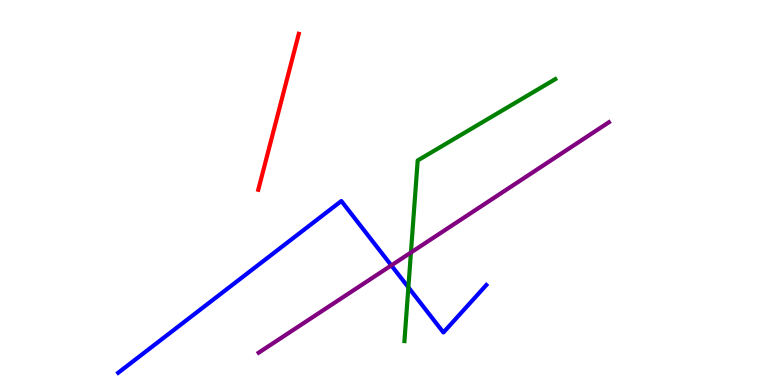[{'lines': ['blue', 'red'], 'intersections': []}, {'lines': ['green', 'red'], 'intersections': []}, {'lines': ['purple', 'red'], 'intersections': []}, {'lines': ['blue', 'green'], 'intersections': [{'x': 5.27, 'y': 2.54}]}, {'lines': ['blue', 'purple'], 'intersections': [{'x': 5.05, 'y': 3.11}]}, {'lines': ['green', 'purple'], 'intersections': [{'x': 5.3, 'y': 3.44}]}]